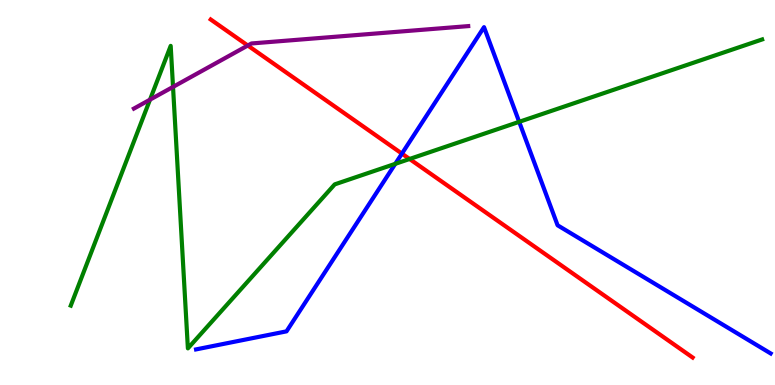[{'lines': ['blue', 'red'], 'intersections': [{'x': 5.19, 'y': 6.01}]}, {'lines': ['green', 'red'], 'intersections': [{'x': 5.28, 'y': 5.87}]}, {'lines': ['purple', 'red'], 'intersections': [{'x': 3.2, 'y': 8.82}]}, {'lines': ['blue', 'green'], 'intersections': [{'x': 5.1, 'y': 5.74}, {'x': 6.7, 'y': 6.84}]}, {'lines': ['blue', 'purple'], 'intersections': []}, {'lines': ['green', 'purple'], 'intersections': [{'x': 1.94, 'y': 7.41}, {'x': 2.23, 'y': 7.74}]}]